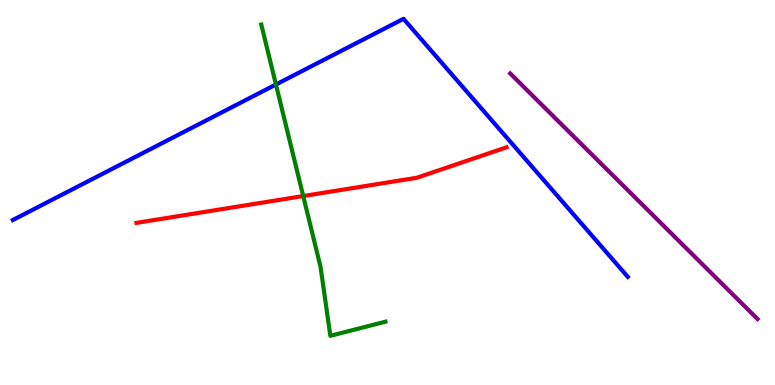[{'lines': ['blue', 'red'], 'intersections': []}, {'lines': ['green', 'red'], 'intersections': [{'x': 3.91, 'y': 4.91}]}, {'lines': ['purple', 'red'], 'intersections': []}, {'lines': ['blue', 'green'], 'intersections': [{'x': 3.56, 'y': 7.8}]}, {'lines': ['blue', 'purple'], 'intersections': []}, {'lines': ['green', 'purple'], 'intersections': []}]